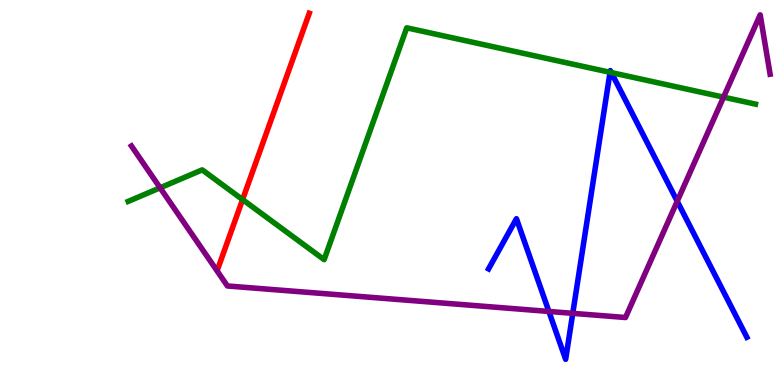[{'lines': ['blue', 'red'], 'intersections': []}, {'lines': ['green', 'red'], 'intersections': [{'x': 3.13, 'y': 4.82}]}, {'lines': ['purple', 'red'], 'intersections': []}, {'lines': ['blue', 'green'], 'intersections': [{'x': 7.87, 'y': 8.12}, {'x': 7.89, 'y': 8.11}]}, {'lines': ['blue', 'purple'], 'intersections': [{'x': 7.08, 'y': 1.91}, {'x': 7.39, 'y': 1.86}, {'x': 8.74, 'y': 4.77}]}, {'lines': ['green', 'purple'], 'intersections': [{'x': 2.07, 'y': 5.12}, {'x': 9.34, 'y': 7.48}]}]